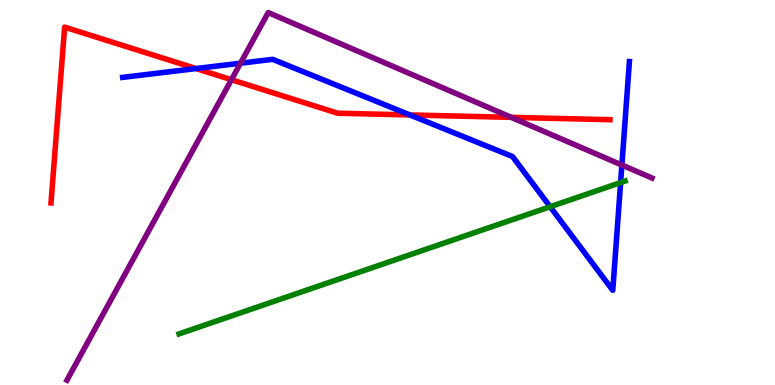[{'lines': ['blue', 'red'], 'intersections': [{'x': 2.53, 'y': 8.22}, {'x': 5.29, 'y': 7.01}]}, {'lines': ['green', 'red'], 'intersections': []}, {'lines': ['purple', 'red'], 'intersections': [{'x': 2.99, 'y': 7.93}, {'x': 6.6, 'y': 6.95}]}, {'lines': ['blue', 'green'], 'intersections': [{'x': 7.1, 'y': 4.63}, {'x': 8.01, 'y': 5.26}]}, {'lines': ['blue', 'purple'], 'intersections': [{'x': 3.1, 'y': 8.36}, {'x': 8.02, 'y': 5.71}]}, {'lines': ['green', 'purple'], 'intersections': []}]